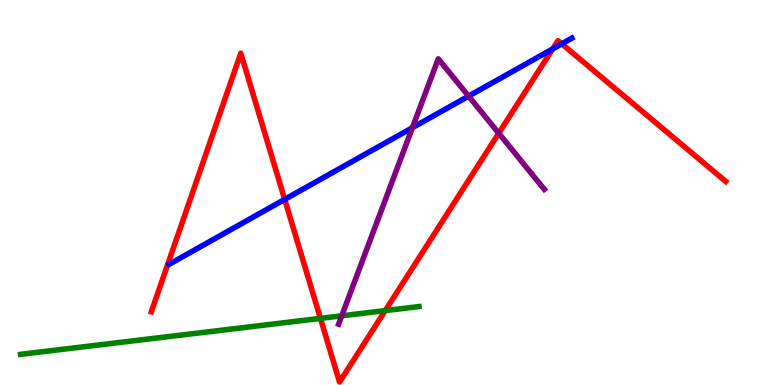[{'lines': ['blue', 'red'], 'intersections': [{'x': 3.67, 'y': 4.82}, {'x': 7.13, 'y': 8.73}, {'x': 7.25, 'y': 8.86}]}, {'lines': ['green', 'red'], 'intersections': [{'x': 4.13, 'y': 1.73}, {'x': 4.97, 'y': 1.93}]}, {'lines': ['purple', 'red'], 'intersections': [{'x': 6.44, 'y': 6.54}]}, {'lines': ['blue', 'green'], 'intersections': []}, {'lines': ['blue', 'purple'], 'intersections': [{'x': 5.32, 'y': 6.68}, {'x': 6.05, 'y': 7.5}]}, {'lines': ['green', 'purple'], 'intersections': [{'x': 4.41, 'y': 1.8}]}]